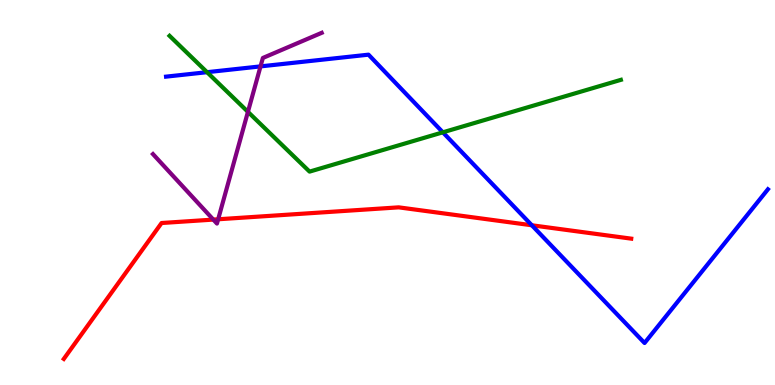[{'lines': ['blue', 'red'], 'intersections': [{'x': 6.86, 'y': 4.15}]}, {'lines': ['green', 'red'], 'intersections': []}, {'lines': ['purple', 'red'], 'intersections': [{'x': 2.75, 'y': 4.3}, {'x': 2.81, 'y': 4.3}]}, {'lines': ['blue', 'green'], 'intersections': [{'x': 2.67, 'y': 8.12}, {'x': 5.71, 'y': 6.56}]}, {'lines': ['blue', 'purple'], 'intersections': [{'x': 3.36, 'y': 8.28}]}, {'lines': ['green', 'purple'], 'intersections': [{'x': 3.2, 'y': 7.09}]}]